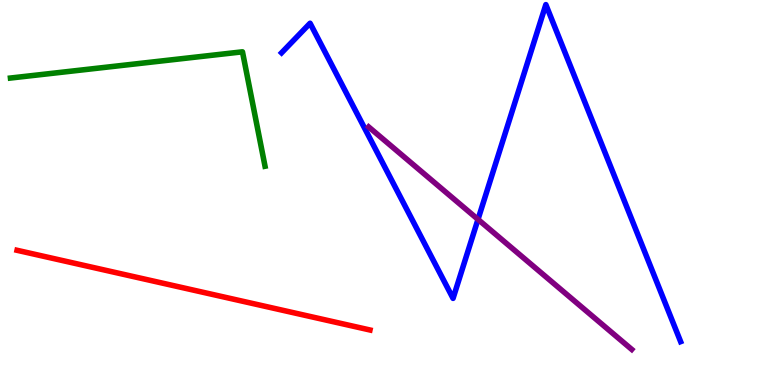[{'lines': ['blue', 'red'], 'intersections': []}, {'lines': ['green', 'red'], 'intersections': []}, {'lines': ['purple', 'red'], 'intersections': []}, {'lines': ['blue', 'green'], 'intersections': []}, {'lines': ['blue', 'purple'], 'intersections': [{'x': 6.17, 'y': 4.3}]}, {'lines': ['green', 'purple'], 'intersections': []}]